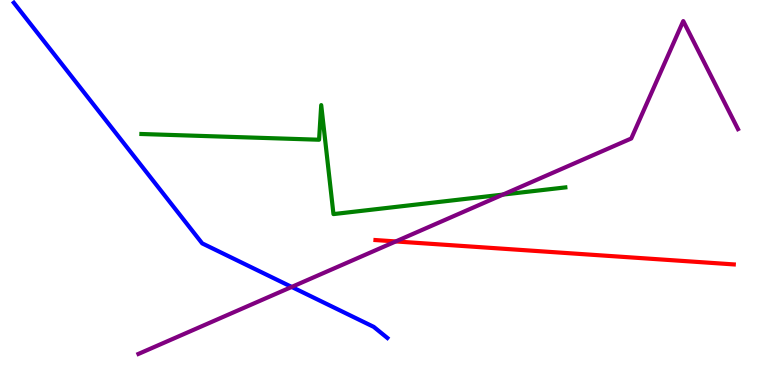[{'lines': ['blue', 'red'], 'intersections': []}, {'lines': ['green', 'red'], 'intersections': []}, {'lines': ['purple', 'red'], 'intersections': [{'x': 5.11, 'y': 3.73}]}, {'lines': ['blue', 'green'], 'intersections': []}, {'lines': ['blue', 'purple'], 'intersections': [{'x': 3.76, 'y': 2.55}]}, {'lines': ['green', 'purple'], 'intersections': [{'x': 6.49, 'y': 4.95}]}]